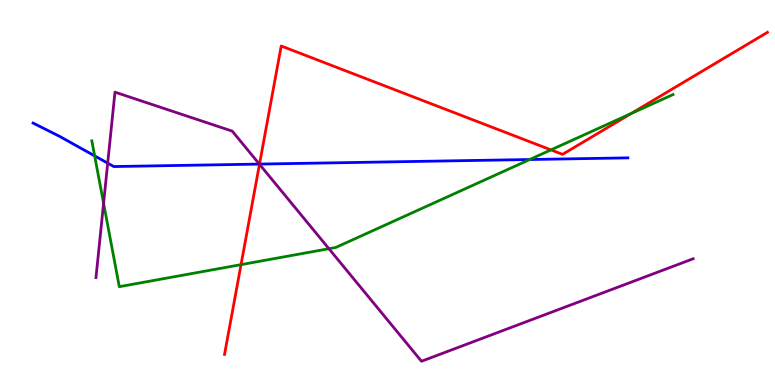[{'lines': ['blue', 'red'], 'intersections': [{'x': 3.35, 'y': 5.74}]}, {'lines': ['green', 'red'], 'intersections': [{'x': 3.11, 'y': 3.13}, {'x': 7.11, 'y': 6.11}, {'x': 8.14, 'y': 7.05}]}, {'lines': ['purple', 'red'], 'intersections': [{'x': 3.35, 'y': 5.73}]}, {'lines': ['blue', 'green'], 'intersections': [{'x': 1.22, 'y': 5.95}, {'x': 6.84, 'y': 5.86}]}, {'lines': ['blue', 'purple'], 'intersections': [{'x': 1.39, 'y': 5.76}, {'x': 3.35, 'y': 5.74}]}, {'lines': ['green', 'purple'], 'intersections': [{'x': 1.34, 'y': 4.72}, {'x': 4.24, 'y': 3.54}]}]